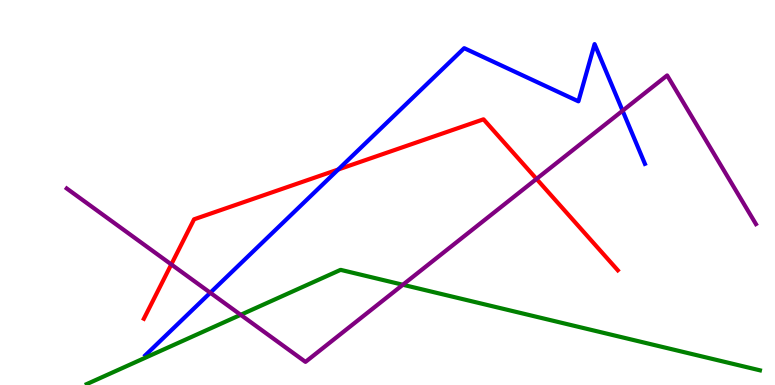[{'lines': ['blue', 'red'], 'intersections': [{'x': 4.36, 'y': 5.6}]}, {'lines': ['green', 'red'], 'intersections': []}, {'lines': ['purple', 'red'], 'intersections': [{'x': 2.21, 'y': 3.13}, {'x': 6.92, 'y': 5.35}]}, {'lines': ['blue', 'green'], 'intersections': []}, {'lines': ['blue', 'purple'], 'intersections': [{'x': 2.71, 'y': 2.4}, {'x': 8.03, 'y': 7.12}]}, {'lines': ['green', 'purple'], 'intersections': [{'x': 3.11, 'y': 1.82}, {'x': 5.2, 'y': 2.6}]}]